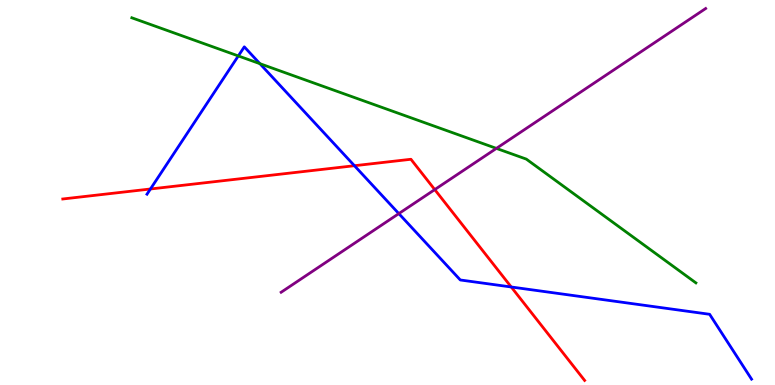[{'lines': ['blue', 'red'], 'intersections': [{'x': 1.94, 'y': 5.09}, {'x': 4.57, 'y': 5.7}, {'x': 6.6, 'y': 2.55}]}, {'lines': ['green', 'red'], 'intersections': []}, {'lines': ['purple', 'red'], 'intersections': [{'x': 5.61, 'y': 5.08}]}, {'lines': ['blue', 'green'], 'intersections': [{'x': 3.07, 'y': 8.55}, {'x': 3.35, 'y': 8.35}]}, {'lines': ['blue', 'purple'], 'intersections': [{'x': 5.15, 'y': 4.45}]}, {'lines': ['green', 'purple'], 'intersections': [{'x': 6.41, 'y': 6.15}]}]